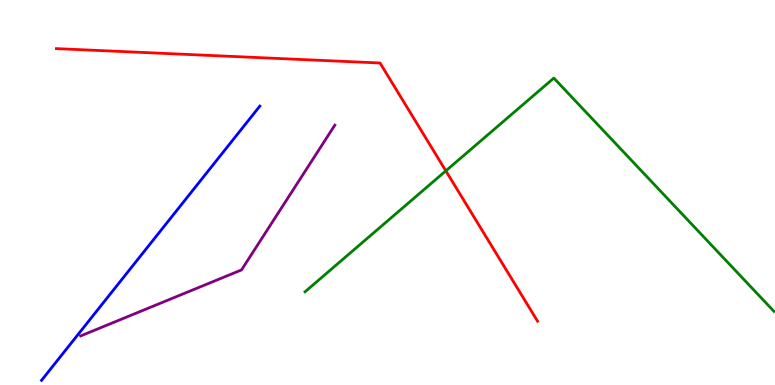[{'lines': ['blue', 'red'], 'intersections': []}, {'lines': ['green', 'red'], 'intersections': [{'x': 5.75, 'y': 5.56}]}, {'lines': ['purple', 'red'], 'intersections': []}, {'lines': ['blue', 'green'], 'intersections': []}, {'lines': ['blue', 'purple'], 'intersections': []}, {'lines': ['green', 'purple'], 'intersections': []}]